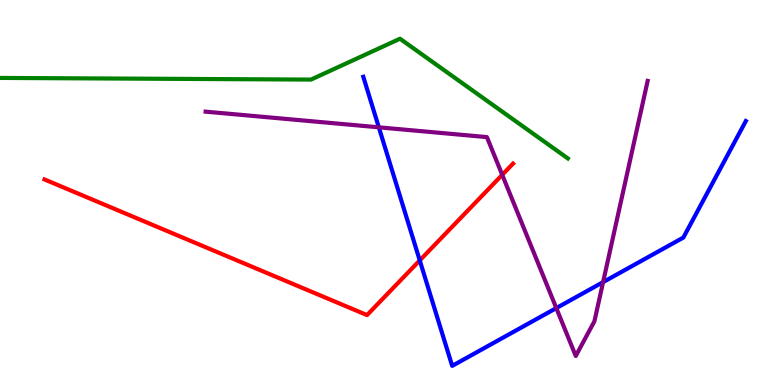[{'lines': ['blue', 'red'], 'intersections': [{'x': 5.42, 'y': 3.24}]}, {'lines': ['green', 'red'], 'intersections': []}, {'lines': ['purple', 'red'], 'intersections': [{'x': 6.48, 'y': 5.46}]}, {'lines': ['blue', 'green'], 'intersections': []}, {'lines': ['blue', 'purple'], 'intersections': [{'x': 4.89, 'y': 6.69}, {'x': 7.18, 'y': 2.0}, {'x': 7.78, 'y': 2.67}]}, {'lines': ['green', 'purple'], 'intersections': []}]